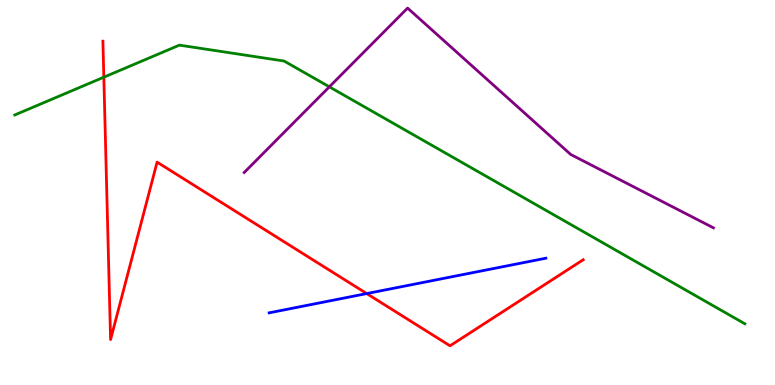[{'lines': ['blue', 'red'], 'intersections': [{'x': 4.73, 'y': 2.37}]}, {'lines': ['green', 'red'], 'intersections': [{'x': 1.34, 'y': 7.99}]}, {'lines': ['purple', 'red'], 'intersections': []}, {'lines': ['blue', 'green'], 'intersections': []}, {'lines': ['blue', 'purple'], 'intersections': []}, {'lines': ['green', 'purple'], 'intersections': [{'x': 4.25, 'y': 7.74}]}]